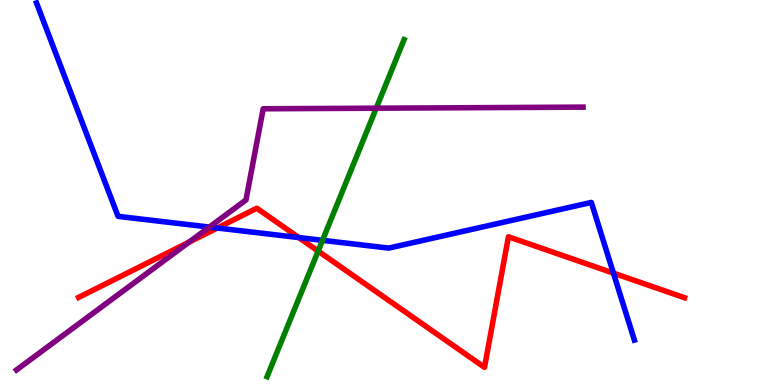[{'lines': ['blue', 'red'], 'intersections': [{'x': 2.8, 'y': 4.08}, {'x': 3.86, 'y': 3.83}, {'x': 7.92, 'y': 2.91}]}, {'lines': ['green', 'red'], 'intersections': [{'x': 4.11, 'y': 3.48}]}, {'lines': ['purple', 'red'], 'intersections': [{'x': 2.44, 'y': 3.71}]}, {'lines': ['blue', 'green'], 'intersections': [{'x': 4.16, 'y': 3.76}]}, {'lines': ['blue', 'purple'], 'intersections': [{'x': 2.7, 'y': 4.1}]}, {'lines': ['green', 'purple'], 'intersections': [{'x': 4.85, 'y': 7.19}]}]